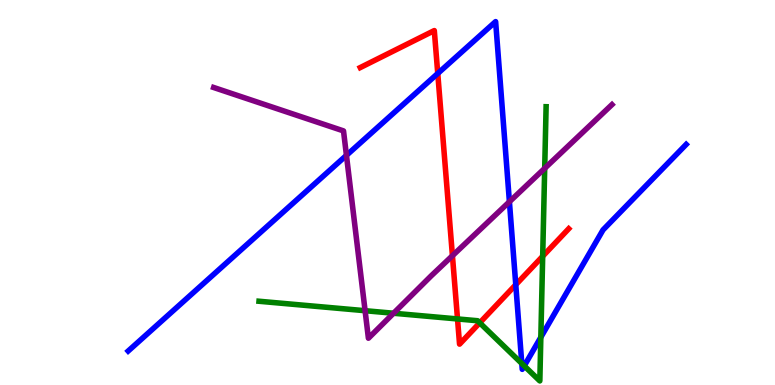[{'lines': ['blue', 'red'], 'intersections': [{'x': 5.65, 'y': 8.09}, {'x': 6.66, 'y': 2.6}]}, {'lines': ['green', 'red'], 'intersections': [{'x': 5.9, 'y': 1.72}, {'x': 6.19, 'y': 1.61}, {'x': 7.0, 'y': 3.34}]}, {'lines': ['purple', 'red'], 'intersections': [{'x': 5.84, 'y': 3.36}]}, {'lines': ['blue', 'green'], 'intersections': [{'x': 6.73, 'y': 0.558}, {'x': 6.76, 'y': 0.497}, {'x': 6.98, 'y': 1.24}]}, {'lines': ['blue', 'purple'], 'intersections': [{'x': 4.47, 'y': 5.97}, {'x': 6.57, 'y': 4.76}]}, {'lines': ['green', 'purple'], 'intersections': [{'x': 4.71, 'y': 1.93}, {'x': 5.08, 'y': 1.86}, {'x': 7.03, 'y': 5.63}]}]